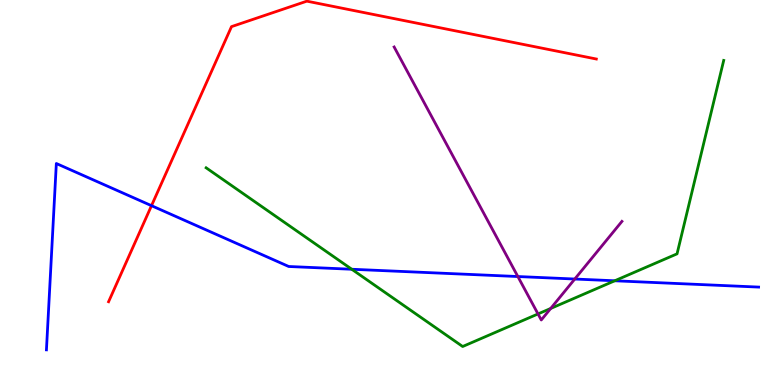[{'lines': ['blue', 'red'], 'intersections': [{'x': 1.95, 'y': 4.66}]}, {'lines': ['green', 'red'], 'intersections': []}, {'lines': ['purple', 'red'], 'intersections': []}, {'lines': ['blue', 'green'], 'intersections': [{'x': 4.54, 'y': 3.01}, {'x': 7.93, 'y': 2.71}]}, {'lines': ['blue', 'purple'], 'intersections': [{'x': 6.68, 'y': 2.82}, {'x': 7.42, 'y': 2.75}]}, {'lines': ['green', 'purple'], 'intersections': [{'x': 6.94, 'y': 1.85}, {'x': 7.11, 'y': 1.99}]}]